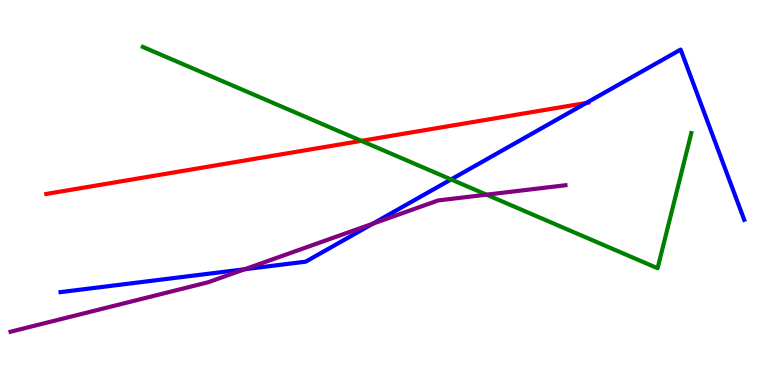[{'lines': ['blue', 'red'], 'intersections': [{'x': 7.57, 'y': 7.33}]}, {'lines': ['green', 'red'], 'intersections': [{'x': 4.66, 'y': 6.34}]}, {'lines': ['purple', 'red'], 'intersections': []}, {'lines': ['blue', 'green'], 'intersections': [{'x': 5.82, 'y': 5.34}]}, {'lines': ['blue', 'purple'], 'intersections': [{'x': 3.16, 'y': 3.01}, {'x': 4.81, 'y': 4.19}]}, {'lines': ['green', 'purple'], 'intersections': [{'x': 6.28, 'y': 4.94}]}]